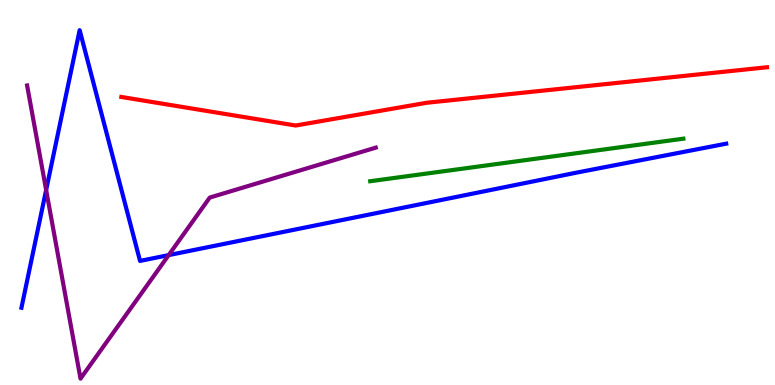[{'lines': ['blue', 'red'], 'intersections': []}, {'lines': ['green', 'red'], 'intersections': []}, {'lines': ['purple', 'red'], 'intersections': []}, {'lines': ['blue', 'green'], 'intersections': []}, {'lines': ['blue', 'purple'], 'intersections': [{'x': 0.595, 'y': 5.06}, {'x': 2.18, 'y': 3.37}]}, {'lines': ['green', 'purple'], 'intersections': []}]